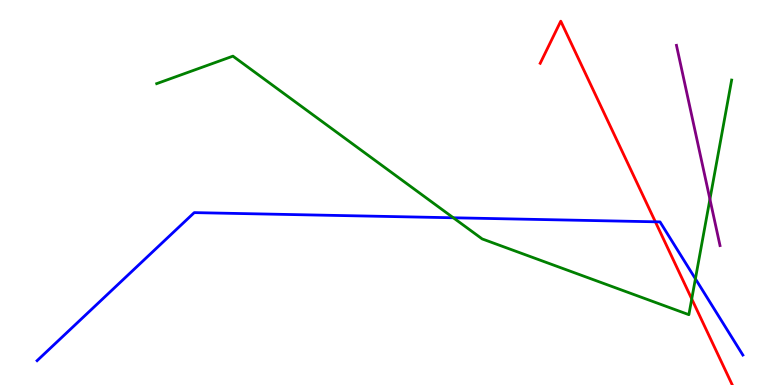[{'lines': ['blue', 'red'], 'intersections': [{'x': 8.46, 'y': 4.24}]}, {'lines': ['green', 'red'], 'intersections': [{'x': 8.93, 'y': 2.24}]}, {'lines': ['purple', 'red'], 'intersections': []}, {'lines': ['blue', 'green'], 'intersections': [{'x': 5.85, 'y': 4.34}, {'x': 8.97, 'y': 2.76}]}, {'lines': ['blue', 'purple'], 'intersections': []}, {'lines': ['green', 'purple'], 'intersections': [{'x': 9.16, 'y': 4.83}]}]